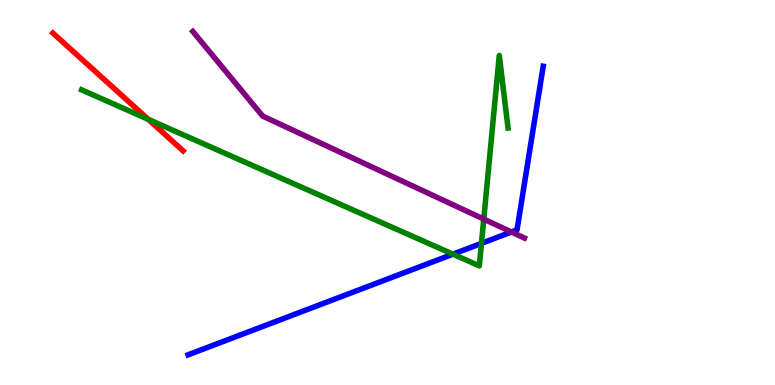[{'lines': ['blue', 'red'], 'intersections': []}, {'lines': ['green', 'red'], 'intersections': [{'x': 1.91, 'y': 6.9}]}, {'lines': ['purple', 'red'], 'intersections': []}, {'lines': ['blue', 'green'], 'intersections': [{'x': 5.84, 'y': 3.4}, {'x': 6.21, 'y': 3.68}]}, {'lines': ['blue', 'purple'], 'intersections': [{'x': 6.6, 'y': 3.97}]}, {'lines': ['green', 'purple'], 'intersections': [{'x': 6.24, 'y': 4.31}]}]